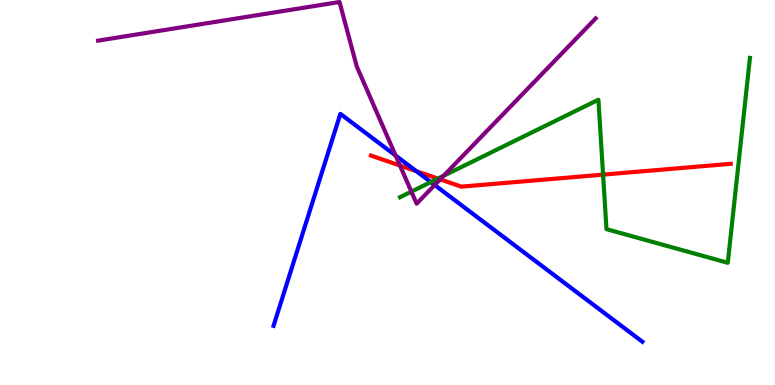[{'lines': ['blue', 'red'], 'intersections': [{'x': 5.37, 'y': 5.55}]}, {'lines': ['green', 'red'], 'intersections': [{'x': 5.65, 'y': 5.36}, {'x': 7.78, 'y': 5.46}]}, {'lines': ['purple', 'red'], 'intersections': [{'x': 5.16, 'y': 5.7}, {'x': 5.68, 'y': 5.34}]}, {'lines': ['blue', 'green'], 'intersections': [{'x': 5.56, 'y': 5.27}]}, {'lines': ['blue', 'purple'], 'intersections': [{'x': 5.1, 'y': 5.96}, {'x': 5.61, 'y': 5.19}]}, {'lines': ['green', 'purple'], 'intersections': [{'x': 5.31, 'y': 5.02}, {'x': 5.72, 'y': 5.43}]}]